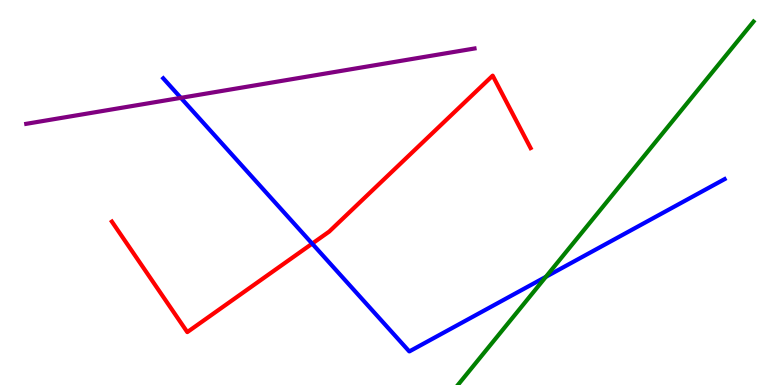[{'lines': ['blue', 'red'], 'intersections': [{'x': 4.03, 'y': 3.67}]}, {'lines': ['green', 'red'], 'intersections': []}, {'lines': ['purple', 'red'], 'intersections': []}, {'lines': ['blue', 'green'], 'intersections': [{'x': 7.04, 'y': 2.81}]}, {'lines': ['blue', 'purple'], 'intersections': [{'x': 2.33, 'y': 7.46}]}, {'lines': ['green', 'purple'], 'intersections': []}]